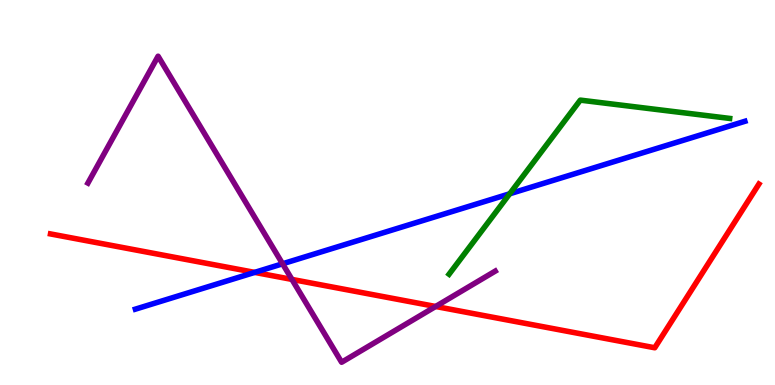[{'lines': ['blue', 'red'], 'intersections': [{'x': 3.29, 'y': 2.92}]}, {'lines': ['green', 'red'], 'intersections': []}, {'lines': ['purple', 'red'], 'intersections': [{'x': 3.77, 'y': 2.74}, {'x': 5.62, 'y': 2.04}]}, {'lines': ['blue', 'green'], 'intersections': [{'x': 6.58, 'y': 4.97}]}, {'lines': ['blue', 'purple'], 'intersections': [{'x': 3.65, 'y': 3.15}]}, {'lines': ['green', 'purple'], 'intersections': []}]